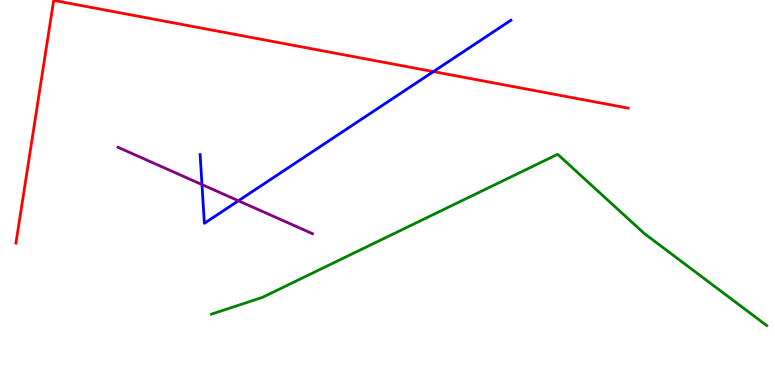[{'lines': ['blue', 'red'], 'intersections': [{'x': 5.59, 'y': 8.14}]}, {'lines': ['green', 'red'], 'intersections': []}, {'lines': ['purple', 'red'], 'intersections': []}, {'lines': ['blue', 'green'], 'intersections': []}, {'lines': ['blue', 'purple'], 'intersections': [{'x': 2.61, 'y': 5.21}, {'x': 3.08, 'y': 4.79}]}, {'lines': ['green', 'purple'], 'intersections': []}]